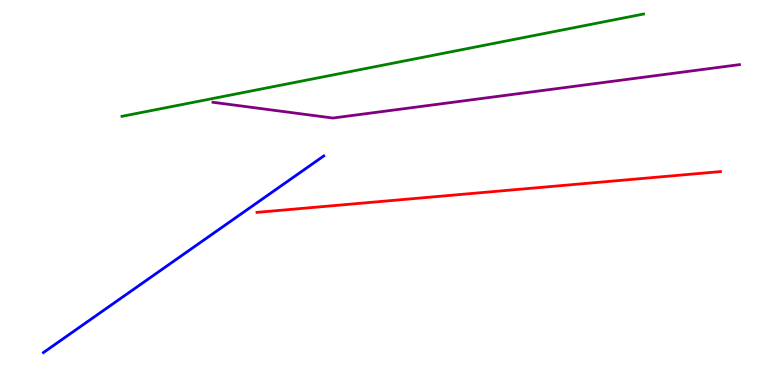[{'lines': ['blue', 'red'], 'intersections': []}, {'lines': ['green', 'red'], 'intersections': []}, {'lines': ['purple', 'red'], 'intersections': []}, {'lines': ['blue', 'green'], 'intersections': []}, {'lines': ['blue', 'purple'], 'intersections': []}, {'lines': ['green', 'purple'], 'intersections': []}]